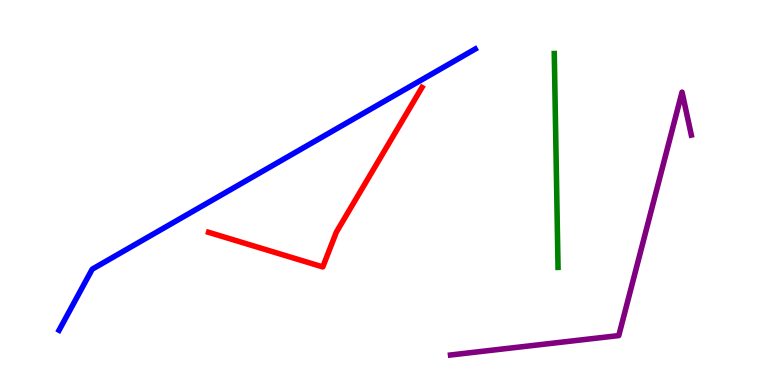[{'lines': ['blue', 'red'], 'intersections': []}, {'lines': ['green', 'red'], 'intersections': []}, {'lines': ['purple', 'red'], 'intersections': []}, {'lines': ['blue', 'green'], 'intersections': []}, {'lines': ['blue', 'purple'], 'intersections': []}, {'lines': ['green', 'purple'], 'intersections': []}]